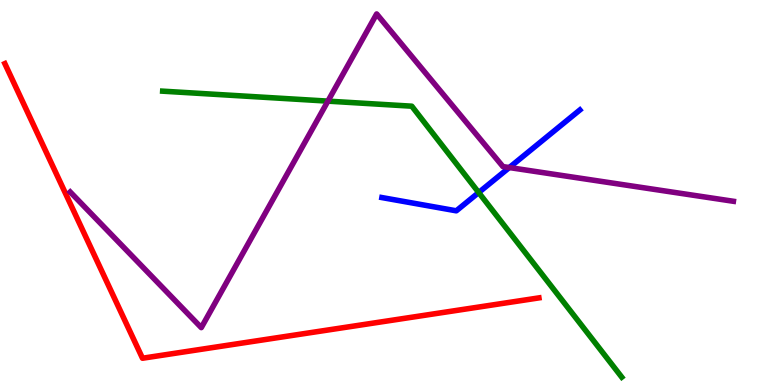[{'lines': ['blue', 'red'], 'intersections': []}, {'lines': ['green', 'red'], 'intersections': []}, {'lines': ['purple', 'red'], 'intersections': []}, {'lines': ['blue', 'green'], 'intersections': [{'x': 6.18, 'y': 5.0}]}, {'lines': ['blue', 'purple'], 'intersections': [{'x': 6.57, 'y': 5.65}]}, {'lines': ['green', 'purple'], 'intersections': [{'x': 4.23, 'y': 7.37}]}]